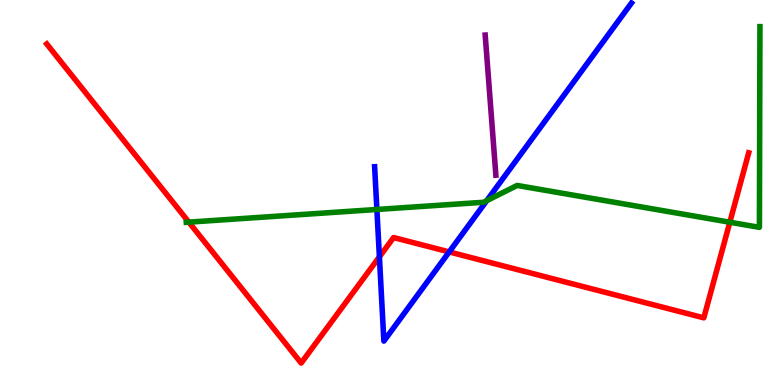[{'lines': ['blue', 'red'], 'intersections': [{'x': 4.9, 'y': 3.33}, {'x': 5.8, 'y': 3.46}]}, {'lines': ['green', 'red'], 'intersections': [{'x': 2.44, 'y': 4.23}, {'x': 9.42, 'y': 4.23}]}, {'lines': ['purple', 'red'], 'intersections': []}, {'lines': ['blue', 'green'], 'intersections': [{'x': 4.86, 'y': 4.56}, {'x': 6.28, 'y': 4.79}]}, {'lines': ['blue', 'purple'], 'intersections': []}, {'lines': ['green', 'purple'], 'intersections': []}]